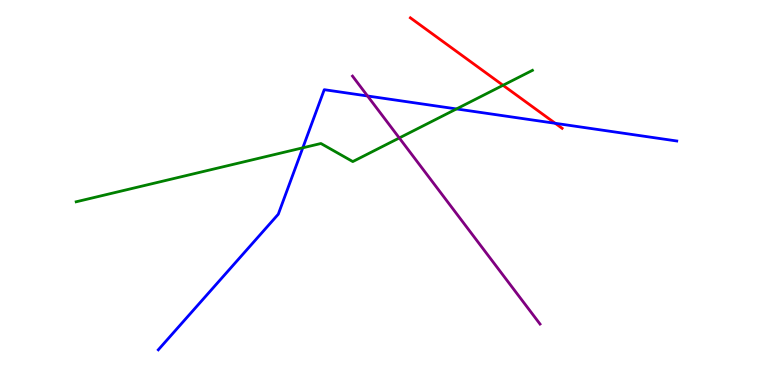[{'lines': ['blue', 'red'], 'intersections': [{'x': 7.16, 'y': 6.8}]}, {'lines': ['green', 'red'], 'intersections': [{'x': 6.49, 'y': 7.78}]}, {'lines': ['purple', 'red'], 'intersections': []}, {'lines': ['blue', 'green'], 'intersections': [{'x': 3.91, 'y': 6.16}, {'x': 5.89, 'y': 7.17}]}, {'lines': ['blue', 'purple'], 'intersections': [{'x': 4.74, 'y': 7.51}]}, {'lines': ['green', 'purple'], 'intersections': [{'x': 5.15, 'y': 6.42}]}]